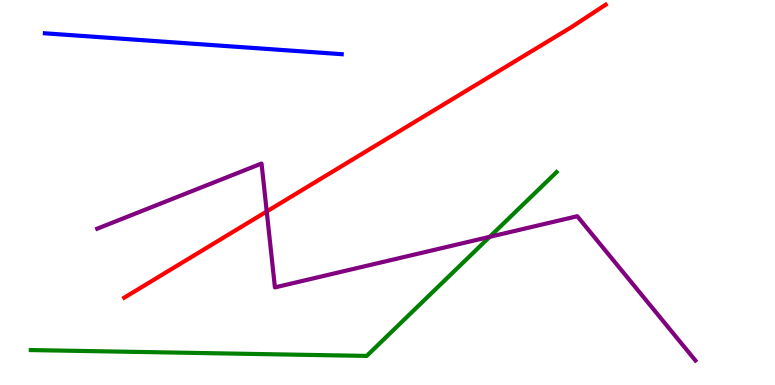[{'lines': ['blue', 'red'], 'intersections': []}, {'lines': ['green', 'red'], 'intersections': []}, {'lines': ['purple', 'red'], 'intersections': [{'x': 3.44, 'y': 4.51}]}, {'lines': ['blue', 'green'], 'intersections': []}, {'lines': ['blue', 'purple'], 'intersections': []}, {'lines': ['green', 'purple'], 'intersections': [{'x': 6.32, 'y': 3.85}]}]